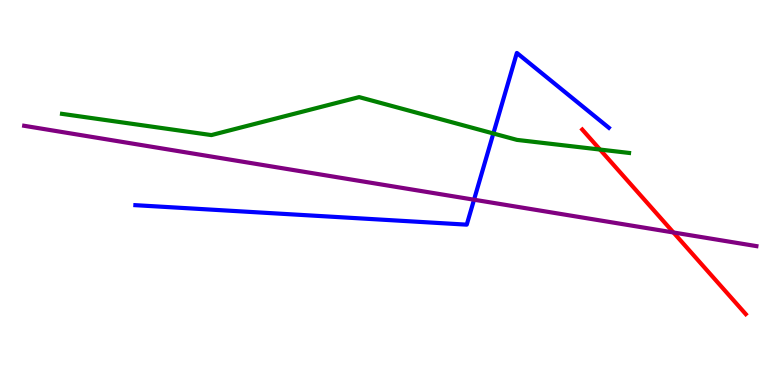[{'lines': ['blue', 'red'], 'intersections': []}, {'lines': ['green', 'red'], 'intersections': [{'x': 7.74, 'y': 6.12}]}, {'lines': ['purple', 'red'], 'intersections': [{'x': 8.69, 'y': 3.96}]}, {'lines': ['blue', 'green'], 'intersections': [{'x': 6.37, 'y': 6.53}]}, {'lines': ['blue', 'purple'], 'intersections': [{'x': 6.12, 'y': 4.81}]}, {'lines': ['green', 'purple'], 'intersections': []}]